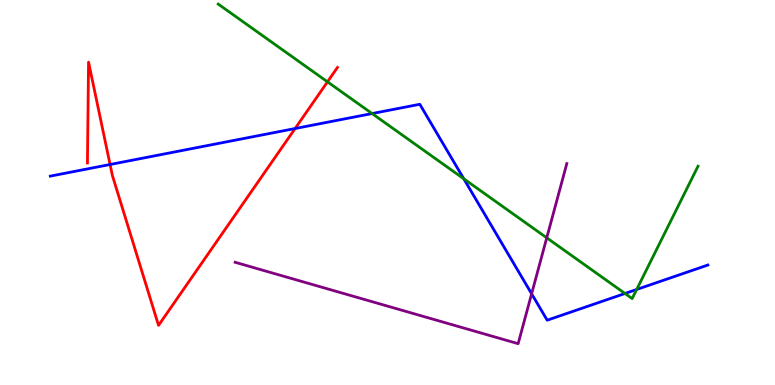[{'lines': ['blue', 'red'], 'intersections': [{'x': 1.42, 'y': 5.73}, {'x': 3.81, 'y': 6.66}]}, {'lines': ['green', 'red'], 'intersections': [{'x': 4.23, 'y': 7.87}]}, {'lines': ['purple', 'red'], 'intersections': []}, {'lines': ['blue', 'green'], 'intersections': [{'x': 4.8, 'y': 7.05}, {'x': 5.98, 'y': 5.36}, {'x': 8.06, 'y': 2.38}, {'x': 8.22, 'y': 2.48}]}, {'lines': ['blue', 'purple'], 'intersections': [{'x': 6.86, 'y': 2.37}]}, {'lines': ['green', 'purple'], 'intersections': [{'x': 7.05, 'y': 3.82}]}]